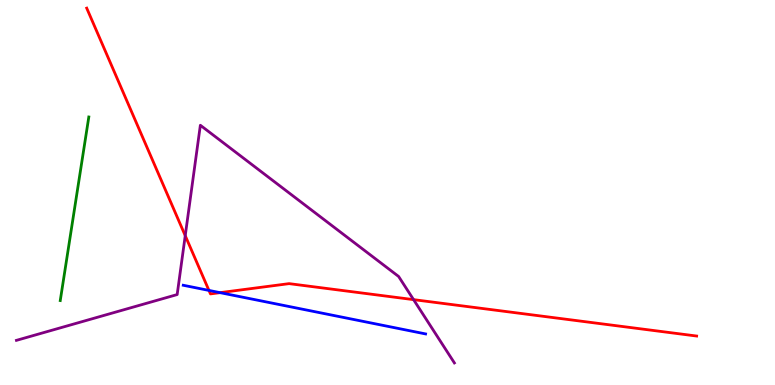[{'lines': ['blue', 'red'], 'intersections': [{'x': 2.7, 'y': 2.46}, {'x': 2.84, 'y': 2.4}]}, {'lines': ['green', 'red'], 'intersections': []}, {'lines': ['purple', 'red'], 'intersections': [{'x': 2.39, 'y': 3.88}, {'x': 5.34, 'y': 2.22}]}, {'lines': ['blue', 'green'], 'intersections': []}, {'lines': ['blue', 'purple'], 'intersections': []}, {'lines': ['green', 'purple'], 'intersections': []}]